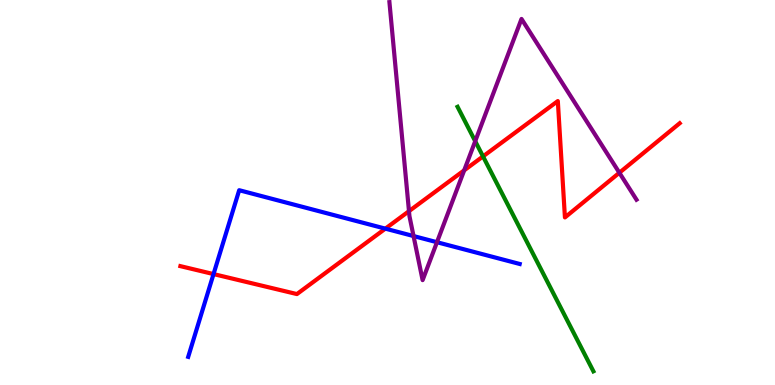[{'lines': ['blue', 'red'], 'intersections': [{'x': 2.76, 'y': 2.88}, {'x': 4.97, 'y': 4.06}]}, {'lines': ['green', 'red'], 'intersections': [{'x': 6.23, 'y': 5.94}]}, {'lines': ['purple', 'red'], 'intersections': [{'x': 5.28, 'y': 4.52}, {'x': 5.99, 'y': 5.58}, {'x': 7.99, 'y': 5.51}]}, {'lines': ['blue', 'green'], 'intersections': []}, {'lines': ['blue', 'purple'], 'intersections': [{'x': 5.34, 'y': 3.87}, {'x': 5.64, 'y': 3.71}]}, {'lines': ['green', 'purple'], 'intersections': [{'x': 6.13, 'y': 6.33}]}]